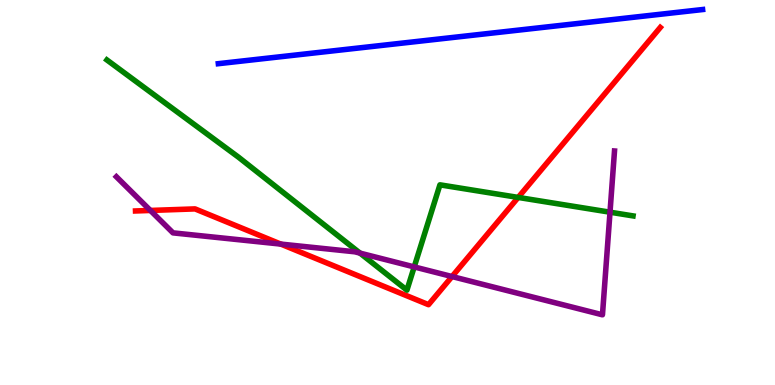[{'lines': ['blue', 'red'], 'intersections': []}, {'lines': ['green', 'red'], 'intersections': [{'x': 6.69, 'y': 4.87}]}, {'lines': ['purple', 'red'], 'intersections': [{'x': 1.94, 'y': 4.53}, {'x': 3.62, 'y': 3.66}, {'x': 5.83, 'y': 2.82}]}, {'lines': ['blue', 'green'], 'intersections': []}, {'lines': ['blue', 'purple'], 'intersections': []}, {'lines': ['green', 'purple'], 'intersections': [{'x': 4.65, 'y': 3.43}, {'x': 5.34, 'y': 3.07}, {'x': 7.87, 'y': 4.49}]}]